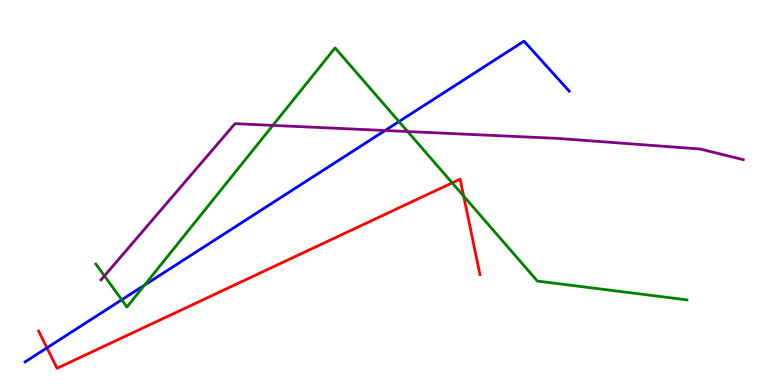[{'lines': ['blue', 'red'], 'intersections': [{'x': 0.606, 'y': 0.965}]}, {'lines': ['green', 'red'], 'intersections': [{'x': 5.83, 'y': 5.25}, {'x': 5.98, 'y': 4.91}]}, {'lines': ['purple', 'red'], 'intersections': []}, {'lines': ['blue', 'green'], 'intersections': [{'x': 1.57, 'y': 2.21}, {'x': 1.86, 'y': 2.59}, {'x': 5.15, 'y': 6.84}]}, {'lines': ['blue', 'purple'], 'intersections': [{'x': 4.97, 'y': 6.61}]}, {'lines': ['green', 'purple'], 'intersections': [{'x': 1.35, 'y': 2.83}, {'x': 3.52, 'y': 6.74}, {'x': 5.26, 'y': 6.58}]}]